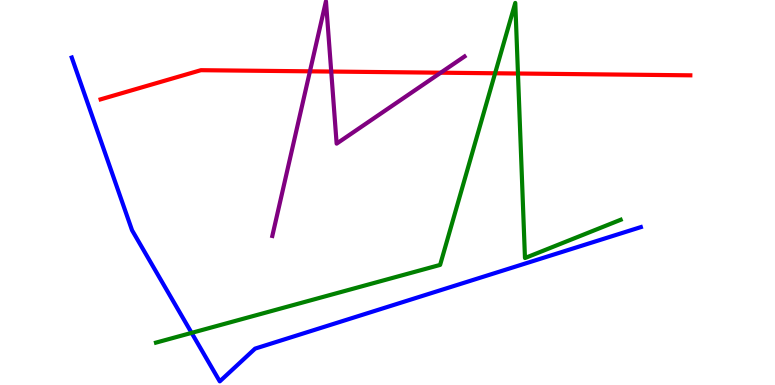[{'lines': ['blue', 'red'], 'intersections': []}, {'lines': ['green', 'red'], 'intersections': [{'x': 6.39, 'y': 8.1}, {'x': 6.68, 'y': 8.09}]}, {'lines': ['purple', 'red'], 'intersections': [{'x': 4.0, 'y': 8.15}, {'x': 4.27, 'y': 8.14}, {'x': 5.69, 'y': 8.11}]}, {'lines': ['blue', 'green'], 'intersections': [{'x': 2.47, 'y': 1.35}]}, {'lines': ['blue', 'purple'], 'intersections': []}, {'lines': ['green', 'purple'], 'intersections': []}]